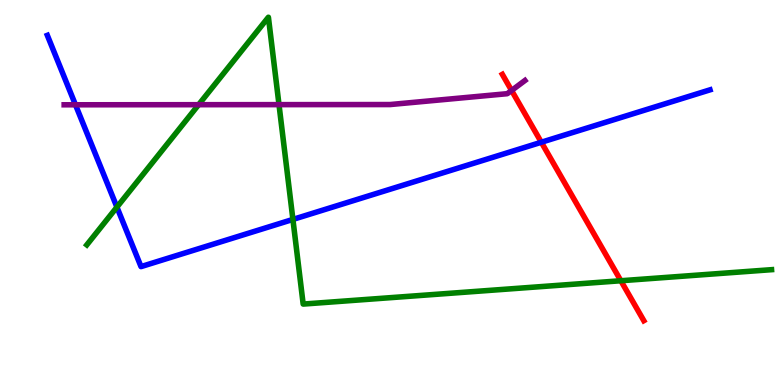[{'lines': ['blue', 'red'], 'intersections': [{'x': 6.98, 'y': 6.31}]}, {'lines': ['green', 'red'], 'intersections': [{'x': 8.01, 'y': 2.71}]}, {'lines': ['purple', 'red'], 'intersections': [{'x': 6.6, 'y': 7.65}]}, {'lines': ['blue', 'green'], 'intersections': [{'x': 1.51, 'y': 4.62}, {'x': 3.78, 'y': 4.3}]}, {'lines': ['blue', 'purple'], 'intersections': [{'x': 0.974, 'y': 7.28}]}, {'lines': ['green', 'purple'], 'intersections': [{'x': 2.56, 'y': 7.28}, {'x': 3.6, 'y': 7.28}]}]